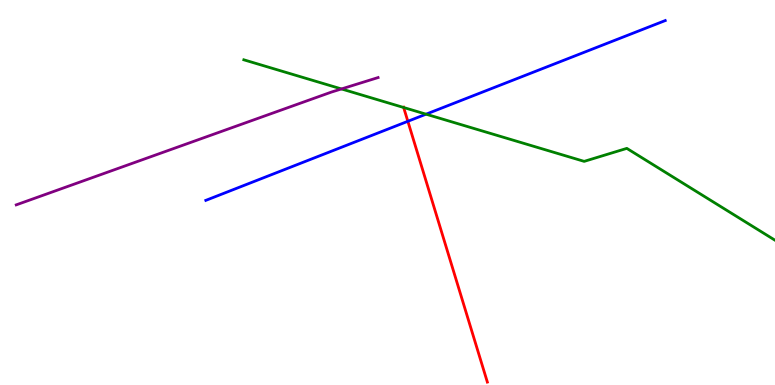[{'lines': ['blue', 'red'], 'intersections': [{'x': 5.26, 'y': 6.85}]}, {'lines': ['green', 'red'], 'intersections': [{'x': 5.21, 'y': 7.21}]}, {'lines': ['purple', 'red'], 'intersections': []}, {'lines': ['blue', 'green'], 'intersections': [{'x': 5.5, 'y': 7.03}]}, {'lines': ['blue', 'purple'], 'intersections': []}, {'lines': ['green', 'purple'], 'intersections': [{'x': 4.41, 'y': 7.69}]}]